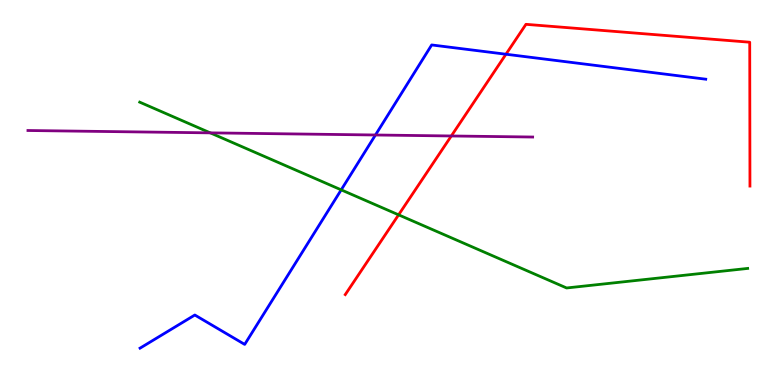[{'lines': ['blue', 'red'], 'intersections': [{'x': 6.53, 'y': 8.59}]}, {'lines': ['green', 'red'], 'intersections': [{'x': 5.14, 'y': 4.42}]}, {'lines': ['purple', 'red'], 'intersections': [{'x': 5.82, 'y': 6.47}]}, {'lines': ['blue', 'green'], 'intersections': [{'x': 4.4, 'y': 5.07}]}, {'lines': ['blue', 'purple'], 'intersections': [{'x': 4.84, 'y': 6.49}]}, {'lines': ['green', 'purple'], 'intersections': [{'x': 2.71, 'y': 6.55}]}]